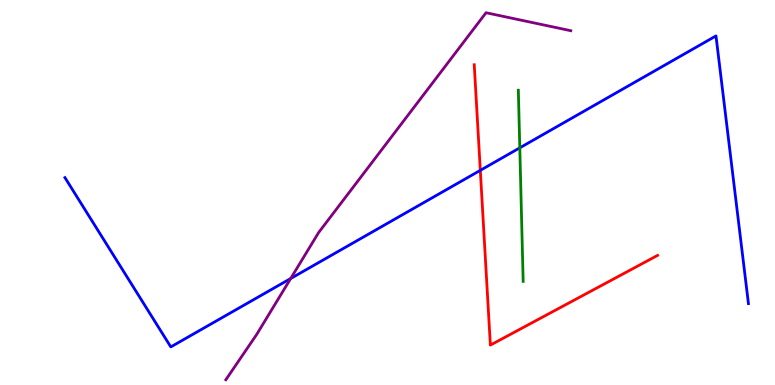[{'lines': ['blue', 'red'], 'intersections': [{'x': 6.2, 'y': 5.58}]}, {'lines': ['green', 'red'], 'intersections': []}, {'lines': ['purple', 'red'], 'intersections': []}, {'lines': ['blue', 'green'], 'intersections': [{'x': 6.71, 'y': 6.16}]}, {'lines': ['blue', 'purple'], 'intersections': [{'x': 3.75, 'y': 2.77}]}, {'lines': ['green', 'purple'], 'intersections': []}]